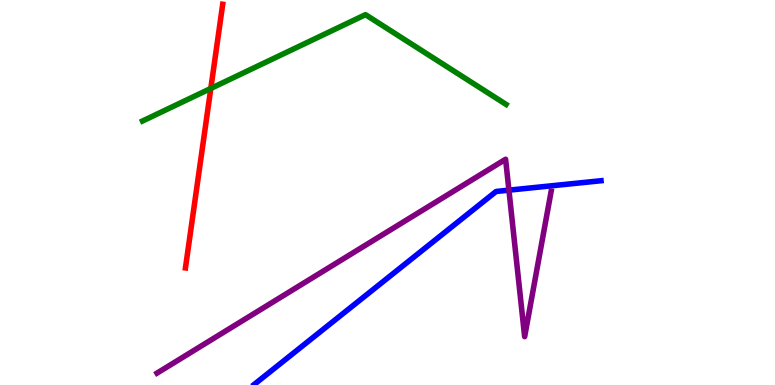[{'lines': ['blue', 'red'], 'intersections': []}, {'lines': ['green', 'red'], 'intersections': [{'x': 2.72, 'y': 7.7}]}, {'lines': ['purple', 'red'], 'intersections': []}, {'lines': ['blue', 'green'], 'intersections': []}, {'lines': ['blue', 'purple'], 'intersections': [{'x': 6.57, 'y': 5.06}]}, {'lines': ['green', 'purple'], 'intersections': []}]